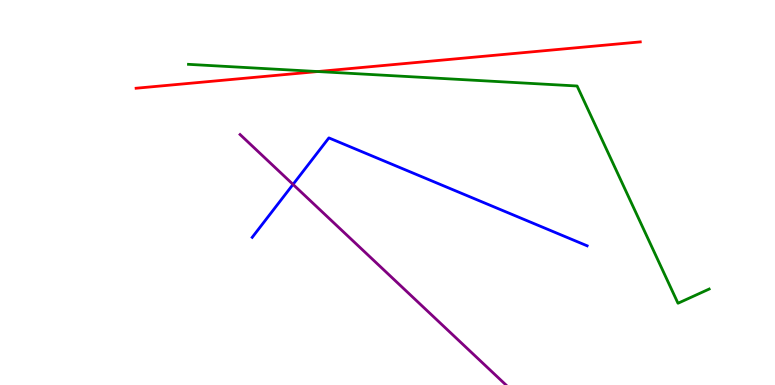[{'lines': ['blue', 'red'], 'intersections': []}, {'lines': ['green', 'red'], 'intersections': [{'x': 4.1, 'y': 8.14}]}, {'lines': ['purple', 'red'], 'intersections': []}, {'lines': ['blue', 'green'], 'intersections': []}, {'lines': ['blue', 'purple'], 'intersections': [{'x': 3.78, 'y': 5.21}]}, {'lines': ['green', 'purple'], 'intersections': []}]